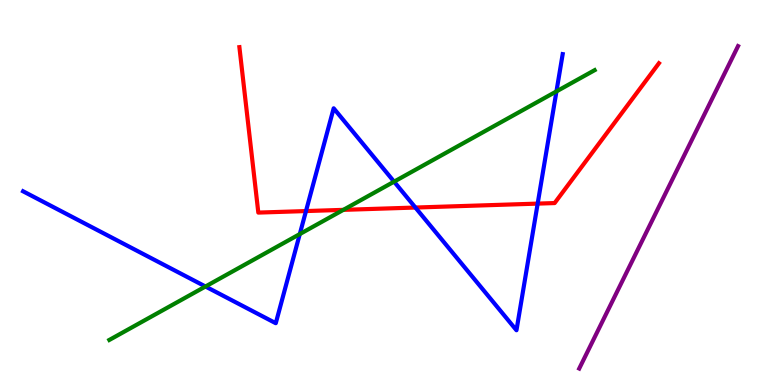[{'lines': ['blue', 'red'], 'intersections': [{'x': 3.95, 'y': 4.52}, {'x': 5.36, 'y': 4.61}, {'x': 6.94, 'y': 4.71}]}, {'lines': ['green', 'red'], 'intersections': [{'x': 4.43, 'y': 4.55}]}, {'lines': ['purple', 'red'], 'intersections': []}, {'lines': ['blue', 'green'], 'intersections': [{'x': 2.65, 'y': 2.56}, {'x': 3.87, 'y': 3.92}, {'x': 5.08, 'y': 5.28}, {'x': 7.18, 'y': 7.63}]}, {'lines': ['blue', 'purple'], 'intersections': []}, {'lines': ['green', 'purple'], 'intersections': []}]